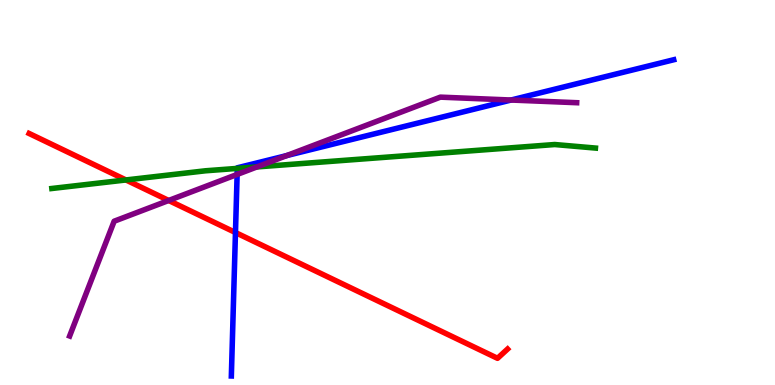[{'lines': ['blue', 'red'], 'intersections': [{'x': 3.04, 'y': 3.96}]}, {'lines': ['green', 'red'], 'intersections': [{'x': 1.63, 'y': 5.33}]}, {'lines': ['purple', 'red'], 'intersections': [{'x': 2.18, 'y': 4.79}]}, {'lines': ['blue', 'green'], 'intersections': [{'x': 3.06, 'y': 5.63}]}, {'lines': ['blue', 'purple'], 'intersections': [{'x': 3.06, 'y': 5.47}, {'x': 3.7, 'y': 5.96}, {'x': 6.59, 'y': 7.4}]}, {'lines': ['green', 'purple'], 'intersections': [{'x': 3.31, 'y': 5.66}]}]